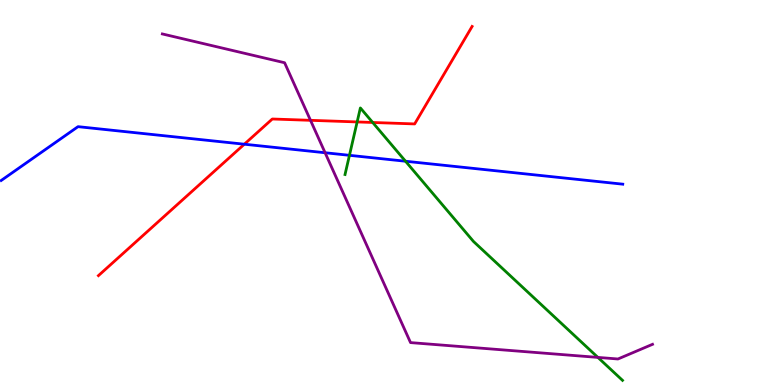[{'lines': ['blue', 'red'], 'intersections': [{'x': 3.15, 'y': 6.25}]}, {'lines': ['green', 'red'], 'intersections': [{'x': 4.61, 'y': 6.83}, {'x': 4.81, 'y': 6.82}]}, {'lines': ['purple', 'red'], 'intersections': [{'x': 4.01, 'y': 6.87}]}, {'lines': ['blue', 'green'], 'intersections': [{'x': 4.51, 'y': 5.97}, {'x': 5.23, 'y': 5.81}]}, {'lines': ['blue', 'purple'], 'intersections': [{'x': 4.19, 'y': 6.03}]}, {'lines': ['green', 'purple'], 'intersections': [{'x': 7.71, 'y': 0.717}]}]